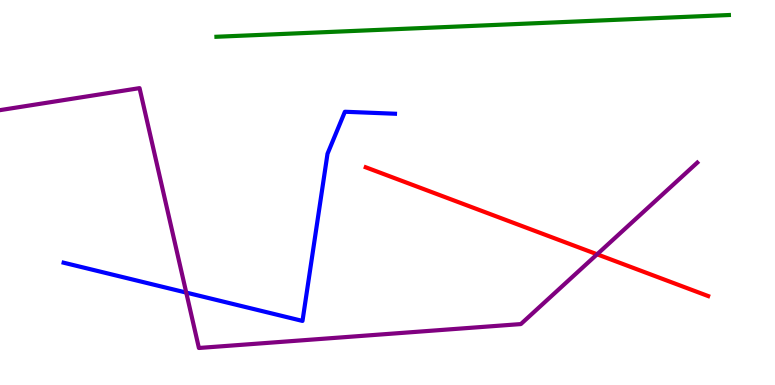[{'lines': ['blue', 'red'], 'intersections': []}, {'lines': ['green', 'red'], 'intersections': []}, {'lines': ['purple', 'red'], 'intersections': [{'x': 7.7, 'y': 3.39}]}, {'lines': ['blue', 'green'], 'intersections': []}, {'lines': ['blue', 'purple'], 'intersections': [{'x': 2.4, 'y': 2.4}]}, {'lines': ['green', 'purple'], 'intersections': []}]